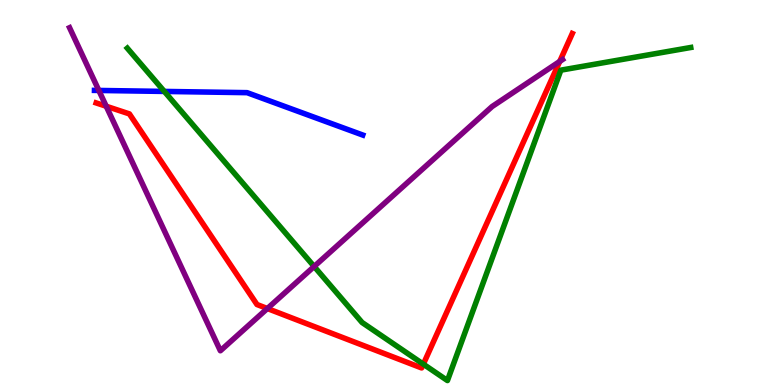[{'lines': ['blue', 'red'], 'intersections': []}, {'lines': ['green', 'red'], 'intersections': [{'x': 5.46, 'y': 0.541}]}, {'lines': ['purple', 'red'], 'intersections': [{'x': 1.37, 'y': 7.24}, {'x': 3.45, 'y': 1.99}, {'x': 7.22, 'y': 8.4}]}, {'lines': ['blue', 'green'], 'intersections': [{'x': 2.12, 'y': 7.63}]}, {'lines': ['blue', 'purple'], 'intersections': [{'x': 1.28, 'y': 7.65}]}, {'lines': ['green', 'purple'], 'intersections': [{'x': 4.05, 'y': 3.08}]}]